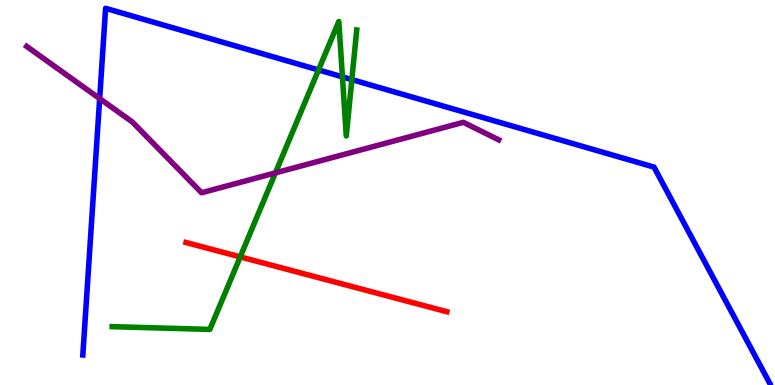[{'lines': ['blue', 'red'], 'intersections': []}, {'lines': ['green', 'red'], 'intersections': [{'x': 3.1, 'y': 3.33}]}, {'lines': ['purple', 'red'], 'intersections': []}, {'lines': ['blue', 'green'], 'intersections': [{'x': 4.11, 'y': 8.18}, {'x': 4.42, 'y': 8.0}, {'x': 4.54, 'y': 7.93}]}, {'lines': ['blue', 'purple'], 'intersections': [{'x': 1.29, 'y': 7.44}]}, {'lines': ['green', 'purple'], 'intersections': [{'x': 3.55, 'y': 5.51}]}]